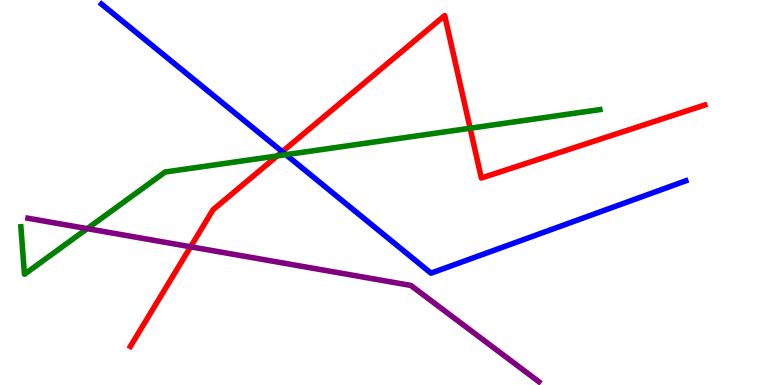[{'lines': ['blue', 'red'], 'intersections': [{'x': 3.64, 'y': 6.06}]}, {'lines': ['green', 'red'], 'intersections': [{'x': 3.58, 'y': 5.95}, {'x': 6.07, 'y': 6.67}]}, {'lines': ['purple', 'red'], 'intersections': [{'x': 2.46, 'y': 3.59}]}, {'lines': ['blue', 'green'], 'intersections': [{'x': 3.69, 'y': 5.98}]}, {'lines': ['blue', 'purple'], 'intersections': []}, {'lines': ['green', 'purple'], 'intersections': [{'x': 1.13, 'y': 4.06}]}]